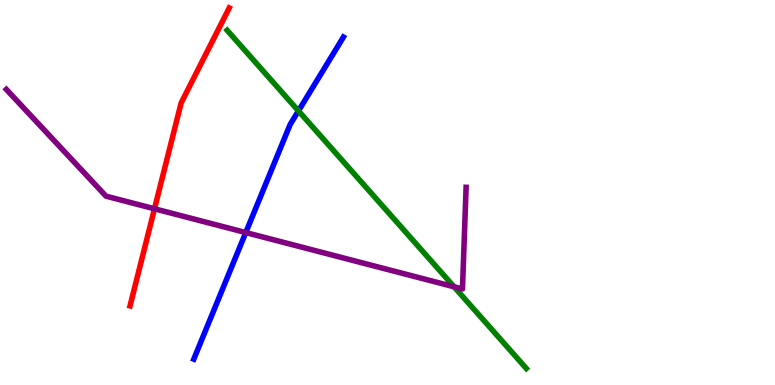[{'lines': ['blue', 'red'], 'intersections': []}, {'lines': ['green', 'red'], 'intersections': []}, {'lines': ['purple', 'red'], 'intersections': [{'x': 1.99, 'y': 4.58}]}, {'lines': ['blue', 'green'], 'intersections': [{'x': 3.85, 'y': 7.12}]}, {'lines': ['blue', 'purple'], 'intersections': [{'x': 3.17, 'y': 3.96}]}, {'lines': ['green', 'purple'], 'intersections': [{'x': 5.86, 'y': 2.55}]}]